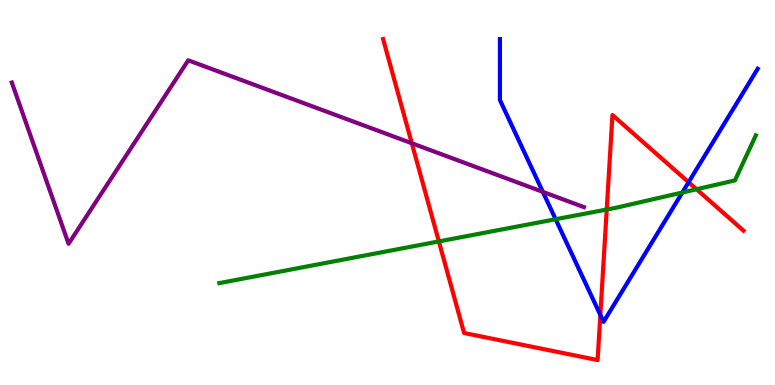[{'lines': ['blue', 'red'], 'intersections': [{'x': 7.75, 'y': 1.82}, {'x': 8.89, 'y': 5.27}]}, {'lines': ['green', 'red'], 'intersections': [{'x': 5.66, 'y': 3.73}, {'x': 7.83, 'y': 4.56}, {'x': 8.99, 'y': 5.08}]}, {'lines': ['purple', 'red'], 'intersections': [{'x': 5.31, 'y': 6.28}]}, {'lines': ['blue', 'green'], 'intersections': [{'x': 7.17, 'y': 4.31}, {'x': 8.8, 'y': 5.0}]}, {'lines': ['blue', 'purple'], 'intersections': [{'x': 7.0, 'y': 5.02}]}, {'lines': ['green', 'purple'], 'intersections': []}]